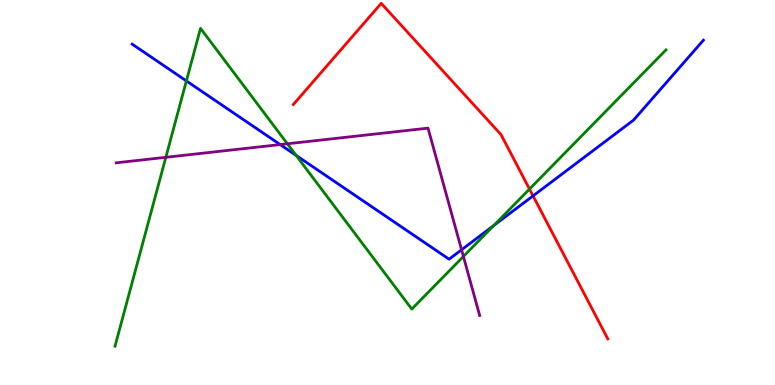[{'lines': ['blue', 'red'], 'intersections': [{'x': 6.88, 'y': 4.91}]}, {'lines': ['green', 'red'], 'intersections': [{'x': 6.83, 'y': 5.09}]}, {'lines': ['purple', 'red'], 'intersections': []}, {'lines': ['blue', 'green'], 'intersections': [{'x': 2.4, 'y': 7.9}, {'x': 3.82, 'y': 5.96}, {'x': 6.37, 'y': 4.14}]}, {'lines': ['blue', 'purple'], 'intersections': [{'x': 3.62, 'y': 6.24}, {'x': 5.96, 'y': 3.51}]}, {'lines': ['green', 'purple'], 'intersections': [{'x': 2.14, 'y': 5.91}, {'x': 3.71, 'y': 6.27}, {'x': 5.98, 'y': 3.34}]}]